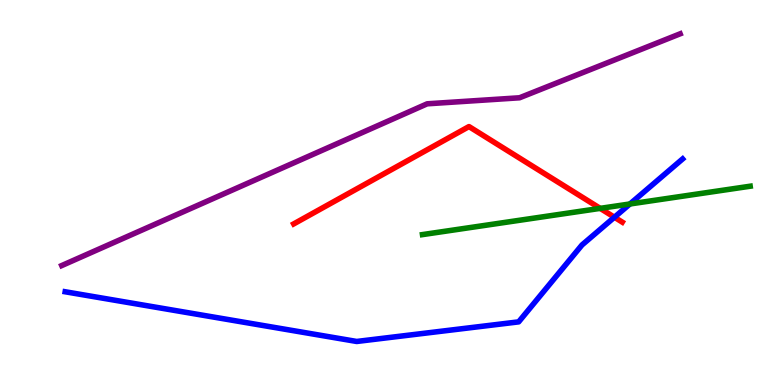[{'lines': ['blue', 'red'], 'intersections': [{'x': 7.93, 'y': 4.36}]}, {'lines': ['green', 'red'], 'intersections': [{'x': 7.74, 'y': 4.59}]}, {'lines': ['purple', 'red'], 'intersections': []}, {'lines': ['blue', 'green'], 'intersections': [{'x': 8.13, 'y': 4.7}]}, {'lines': ['blue', 'purple'], 'intersections': []}, {'lines': ['green', 'purple'], 'intersections': []}]